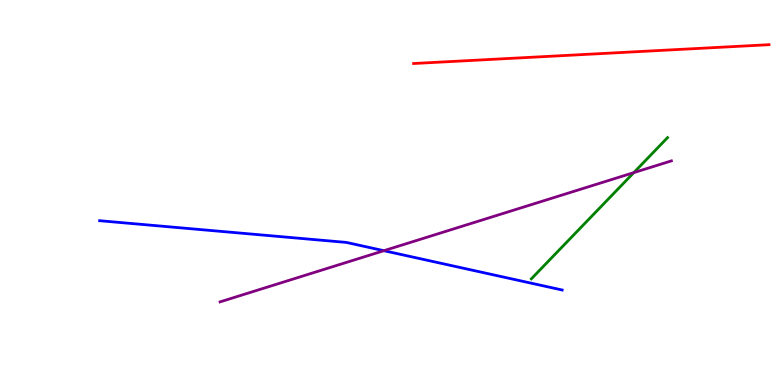[{'lines': ['blue', 'red'], 'intersections': []}, {'lines': ['green', 'red'], 'intersections': []}, {'lines': ['purple', 'red'], 'intersections': []}, {'lines': ['blue', 'green'], 'intersections': []}, {'lines': ['blue', 'purple'], 'intersections': [{'x': 4.95, 'y': 3.49}]}, {'lines': ['green', 'purple'], 'intersections': [{'x': 8.18, 'y': 5.52}]}]